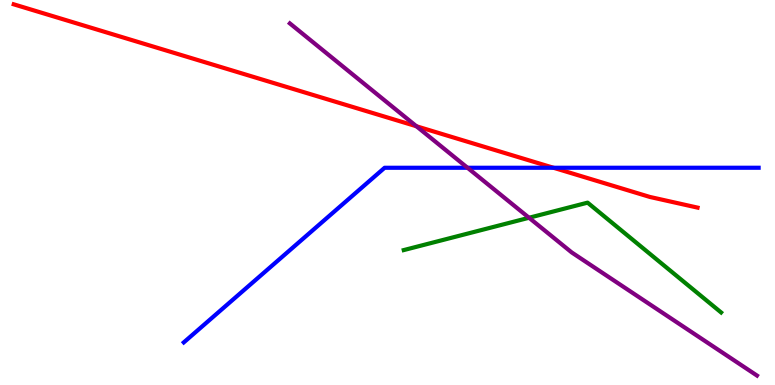[{'lines': ['blue', 'red'], 'intersections': [{'x': 7.14, 'y': 5.64}]}, {'lines': ['green', 'red'], 'intersections': []}, {'lines': ['purple', 'red'], 'intersections': [{'x': 5.37, 'y': 6.72}]}, {'lines': ['blue', 'green'], 'intersections': []}, {'lines': ['blue', 'purple'], 'intersections': [{'x': 6.03, 'y': 5.64}]}, {'lines': ['green', 'purple'], 'intersections': [{'x': 6.83, 'y': 4.34}]}]